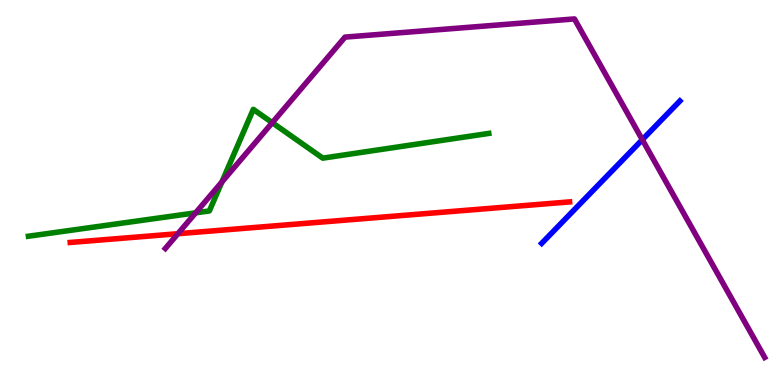[{'lines': ['blue', 'red'], 'intersections': []}, {'lines': ['green', 'red'], 'intersections': []}, {'lines': ['purple', 'red'], 'intersections': [{'x': 2.3, 'y': 3.93}]}, {'lines': ['blue', 'green'], 'intersections': []}, {'lines': ['blue', 'purple'], 'intersections': [{'x': 8.29, 'y': 6.37}]}, {'lines': ['green', 'purple'], 'intersections': [{'x': 2.52, 'y': 4.47}, {'x': 2.86, 'y': 5.27}, {'x': 3.51, 'y': 6.81}]}]